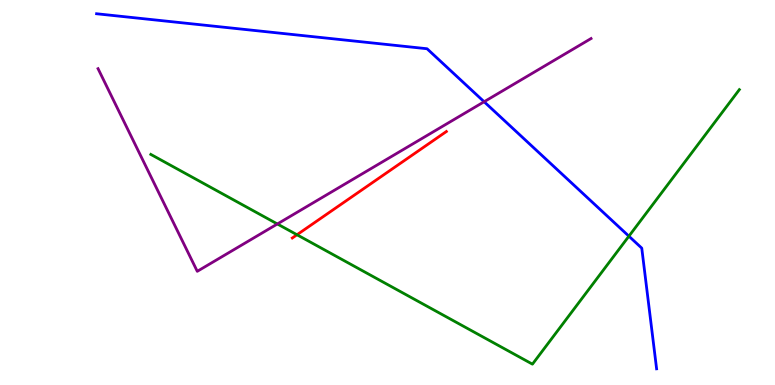[{'lines': ['blue', 'red'], 'intersections': []}, {'lines': ['green', 'red'], 'intersections': [{'x': 3.83, 'y': 3.9}]}, {'lines': ['purple', 'red'], 'intersections': []}, {'lines': ['blue', 'green'], 'intersections': [{'x': 8.11, 'y': 3.87}]}, {'lines': ['blue', 'purple'], 'intersections': [{'x': 6.25, 'y': 7.36}]}, {'lines': ['green', 'purple'], 'intersections': [{'x': 3.58, 'y': 4.18}]}]